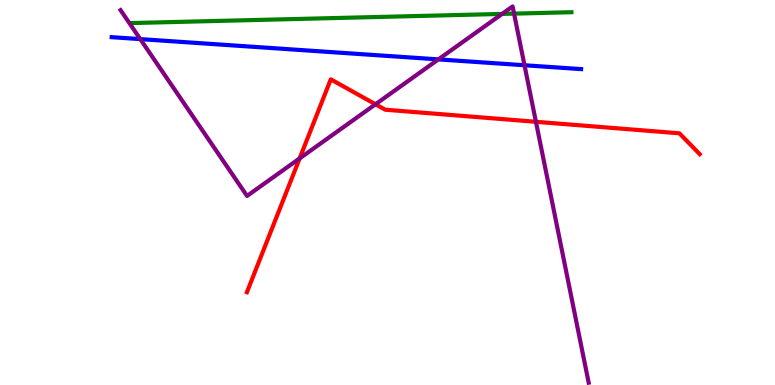[{'lines': ['blue', 'red'], 'intersections': []}, {'lines': ['green', 'red'], 'intersections': []}, {'lines': ['purple', 'red'], 'intersections': [{'x': 3.87, 'y': 5.89}, {'x': 4.85, 'y': 7.29}, {'x': 6.92, 'y': 6.84}]}, {'lines': ['blue', 'green'], 'intersections': []}, {'lines': ['blue', 'purple'], 'intersections': [{'x': 1.81, 'y': 8.98}, {'x': 5.66, 'y': 8.46}, {'x': 6.77, 'y': 8.31}]}, {'lines': ['green', 'purple'], 'intersections': [{'x': 6.48, 'y': 9.64}, {'x': 6.63, 'y': 9.65}]}]